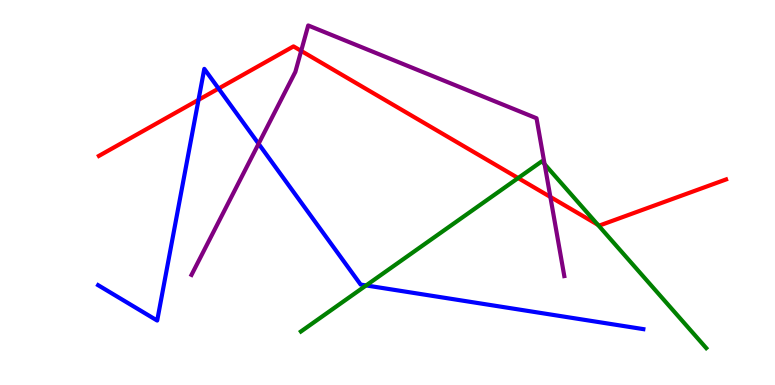[{'lines': ['blue', 'red'], 'intersections': [{'x': 2.56, 'y': 7.41}, {'x': 2.82, 'y': 7.7}]}, {'lines': ['green', 'red'], 'intersections': [{'x': 6.69, 'y': 5.38}, {'x': 7.71, 'y': 4.16}]}, {'lines': ['purple', 'red'], 'intersections': [{'x': 3.89, 'y': 8.68}, {'x': 7.1, 'y': 4.88}]}, {'lines': ['blue', 'green'], 'intersections': [{'x': 4.72, 'y': 2.59}]}, {'lines': ['blue', 'purple'], 'intersections': [{'x': 3.34, 'y': 6.27}]}, {'lines': ['green', 'purple'], 'intersections': [{'x': 7.03, 'y': 5.74}]}]